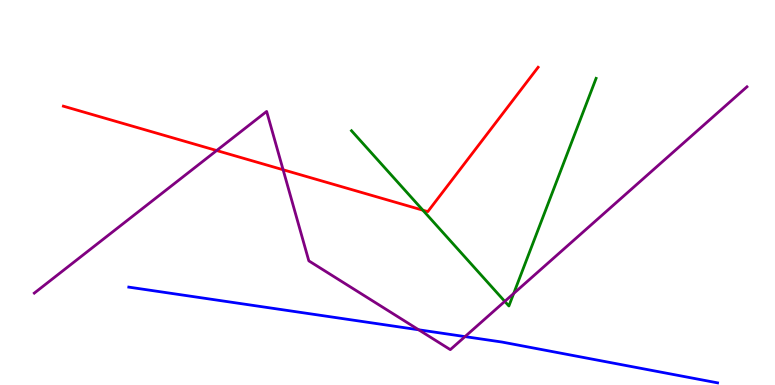[{'lines': ['blue', 'red'], 'intersections': []}, {'lines': ['green', 'red'], 'intersections': [{'x': 5.46, 'y': 4.54}]}, {'lines': ['purple', 'red'], 'intersections': [{'x': 2.8, 'y': 6.09}, {'x': 3.65, 'y': 5.59}]}, {'lines': ['blue', 'green'], 'intersections': []}, {'lines': ['blue', 'purple'], 'intersections': [{'x': 5.4, 'y': 1.43}, {'x': 6.0, 'y': 1.26}]}, {'lines': ['green', 'purple'], 'intersections': [{'x': 6.51, 'y': 2.17}, {'x': 6.63, 'y': 2.38}]}]